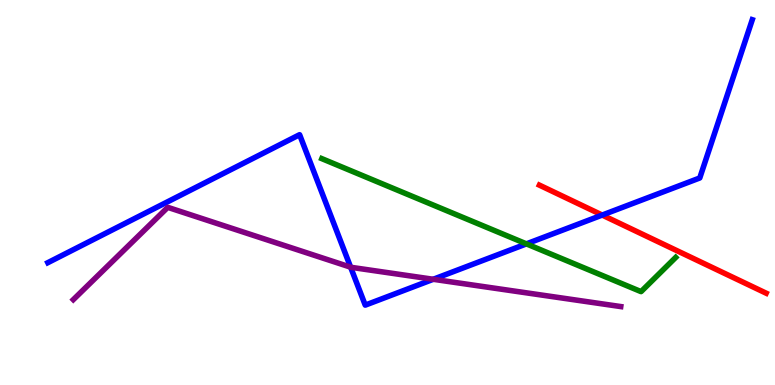[{'lines': ['blue', 'red'], 'intersections': [{'x': 7.77, 'y': 4.41}]}, {'lines': ['green', 'red'], 'intersections': []}, {'lines': ['purple', 'red'], 'intersections': []}, {'lines': ['blue', 'green'], 'intersections': [{'x': 6.79, 'y': 3.67}]}, {'lines': ['blue', 'purple'], 'intersections': [{'x': 4.52, 'y': 3.06}, {'x': 5.59, 'y': 2.75}]}, {'lines': ['green', 'purple'], 'intersections': []}]